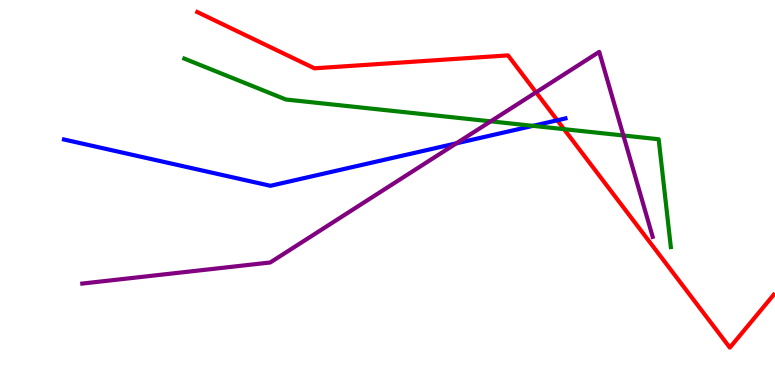[{'lines': ['blue', 'red'], 'intersections': [{'x': 7.19, 'y': 6.88}]}, {'lines': ['green', 'red'], 'intersections': [{'x': 7.28, 'y': 6.65}]}, {'lines': ['purple', 'red'], 'intersections': [{'x': 6.92, 'y': 7.6}]}, {'lines': ['blue', 'green'], 'intersections': [{'x': 6.88, 'y': 6.73}]}, {'lines': ['blue', 'purple'], 'intersections': [{'x': 5.89, 'y': 6.28}]}, {'lines': ['green', 'purple'], 'intersections': [{'x': 6.33, 'y': 6.85}, {'x': 8.04, 'y': 6.48}]}]